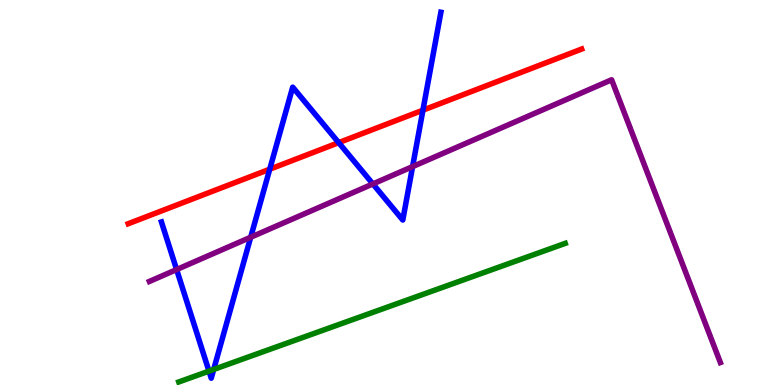[{'lines': ['blue', 'red'], 'intersections': [{'x': 3.48, 'y': 5.61}, {'x': 4.37, 'y': 6.29}, {'x': 5.46, 'y': 7.14}]}, {'lines': ['green', 'red'], 'intersections': []}, {'lines': ['purple', 'red'], 'intersections': []}, {'lines': ['blue', 'green'], 'intersections': [{'x': 2.7, 'y': 0.36}, {'x': 2.76, 'y': 0.404}]}, {'lines': ['blue', 'purple'], 'intersections': [{'x': 2.28, 'y': 3.0}, {'x': 3.23, 'y': 3.84}, {'x': 4.81, 'y': 5.22}, {'x': 5.32, 'y': 5.67}]}, {'lines': ['green', 'purple'], 'intersections': []}]